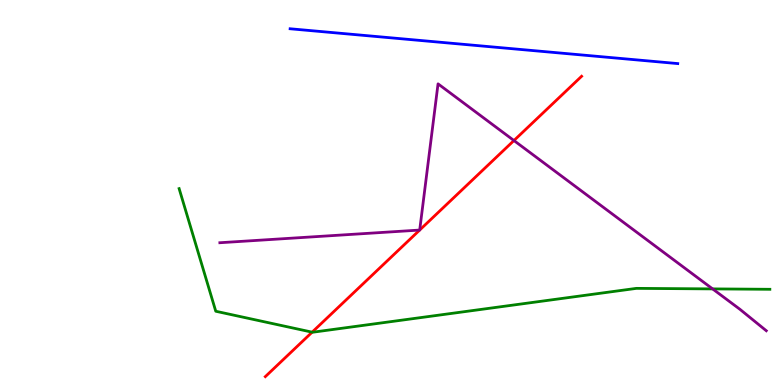[{'lines': ['blue', 'red'], 'intersections': []}, {'lines': ['green', 'red'], 'intersections': [{'x': 4.03, 'y': 1.37}]}, {'lines': ['purple', 'red'], 'intersections': [{'x': 5.42, 'y': 4.02}, {'x': 5.42, 'y': 4.03}, {'x': 6.63, 'y': 6.35}]}, {'lines': ['blue', 'green'], 'intersections': []}, {'lines': ['blue', 'purple'], 'intersections': []}, {'lines': ['green', 'purple'], 'intersections': [{'x': 9.2, 'y': 2.5}]}]